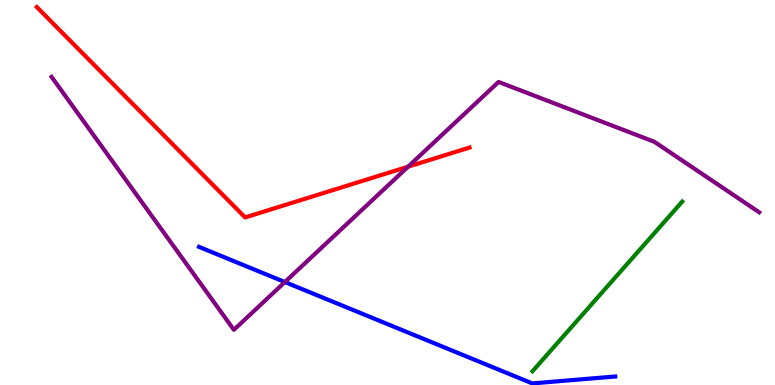[{'lines': ['blue', 'red'], 'intersections': []}, {'lines': ['green', 'red'], 'intersections': []}, {'lines': ['purple', 'red'], 'intersections': [{'x': 5.27, 'y': 5.67}]}, {'lines': ['blue', 'green'], 'intersections': []}, {'lines': ['blue', 'purple'], 'intersections': [{'x': 3.68, 'y': 2.67}]}, {'lines': ['green', 'purple'], 'intersections': []}]